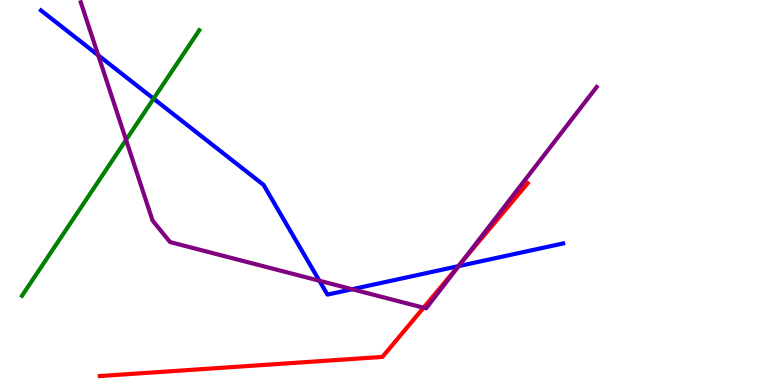[{'lines': ['blue', 'red'], 'intersections': [{'x': 5.91, 'y': 3.09}]}, {'lines': ['green', 'red'], 'intersections': []}, {'lines': ['purple', 'red'], 'intersections': [{'x': 5.47, 'y': 2.01}, {'x': 5.96, 'y': 3.2}]}, {'lines': ['blue', 'green'], 'intersections': [{'x': 1.98, 'y': 7.44}]}, {'lines': ['blue', 'purple'], 'intersections': [{'x': 1.27, 'y': 8.56}, {'x': 4.12, 'y': 2.71}, {'x': 4.54, 'y': 2.49}, {'x': 5.92, 'y': 3.09}]}, {'lines': ['green', 'purple'], 'intersections': [{'x': 1.63, 'y': 6.37}]}]